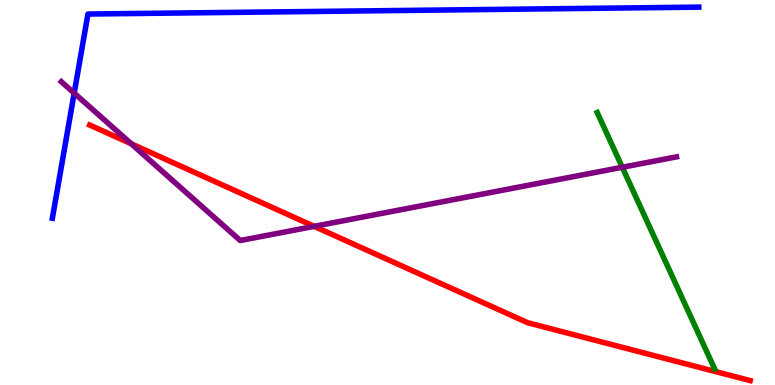[{'lines': ['blue', 'red'], 'intersections': []}, {'lines': ['green', 'red'], 'intersections': []}, {'lines': ['purple', 'red'], 'intersections': [{'x': 1.69, 'y': 6.26}, {'x': 4.05, 'y': 4.12}]}, {'lines': ['blue', 'green'], 'intersections': []}, {'lines': ['blue', 'purple'], 'intersections': [{'x': 0.957, 'y': 7.58}]}, {'lines': ['green', 'purple'], 'intersections': [{'x': 8.03, 'y': 5.66}]}]